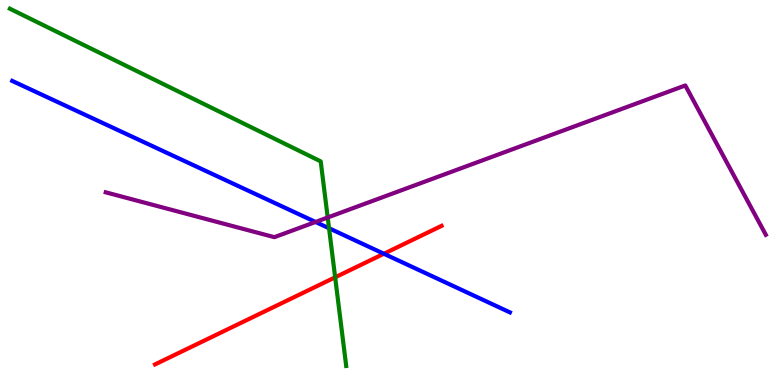[{'lines': ['blue', 'red'], 'intersections': [{'x': 4.95, 'y': 3.41}]}, {'lines': ['green', 'red'], 'intersections': [{'x': 4.32, 'y': 2.8}]}, {'lines': ['purple', 'red'], 'intersections': []}, {'lines': ['blue', 'green'], 'intersections': [{'x': 4.25, 'y': 4.07}]}, {'lines': ['blue', 'purple'], 'intersections': [{'x': 4.07, 'y': 4.23}]}, {'lines': ['green', 'purple'], 'intersections': [{'x': 4.23, 'y': 4.35}]}]